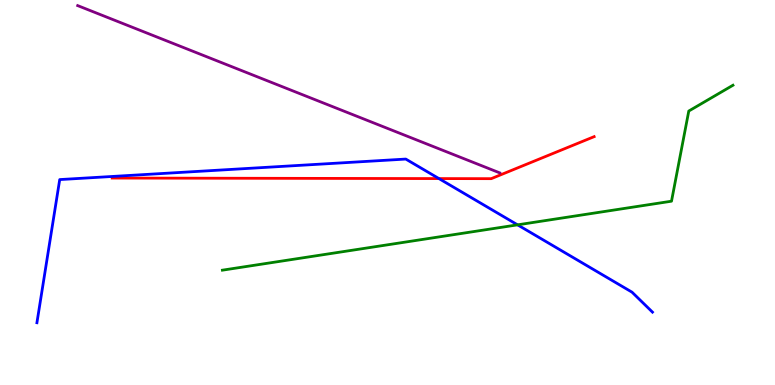[{'lines': ['blue', 'red'], 'intersections': [{'x': 5.66, 'y': 5.36}]}, {'lines': ['green', 'red'], 'intersections': []}, {'lines': ['purple', 'red'], 'intersections': []}, {'lines': ['blue', 'green'], 'intersections': [{'x': 6.68, 'y': 4.16}]}, {'lines': ['blue', 'purple'], 'intersections': []}, {'lines': ['green', 'purple'], 'intersections': []}]